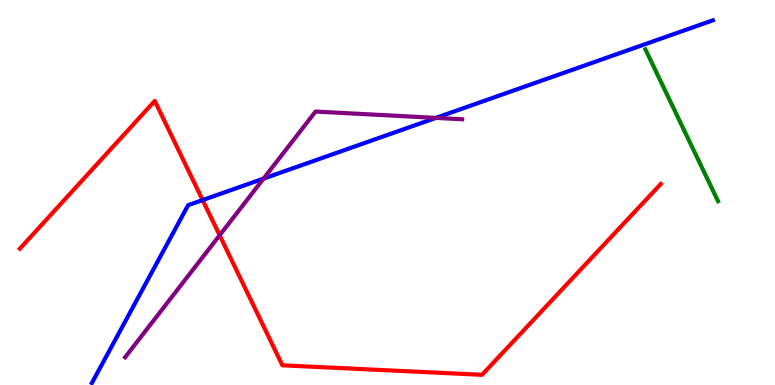[{'lines': ['blue', 'red'], 'intersections': [{'x': 2.61, 'y': 4.8}]}, {'lines': ['green', 'red'], 'intersections': []}, {'lines': ['purple', 'red'], 'intersections': [{'x': 2.83, 'y': 3.89}]}, {'lines': ['blue', 'green'], 'intersections': []}, {'lines': ['blue', 'purple'], 'intersections': [{'x': 3.4, 'y': 5.36}, {'x': 5.62, 'y': 6.94}]}, {'lines': ['green', 'purple'], 'intersections': []}]